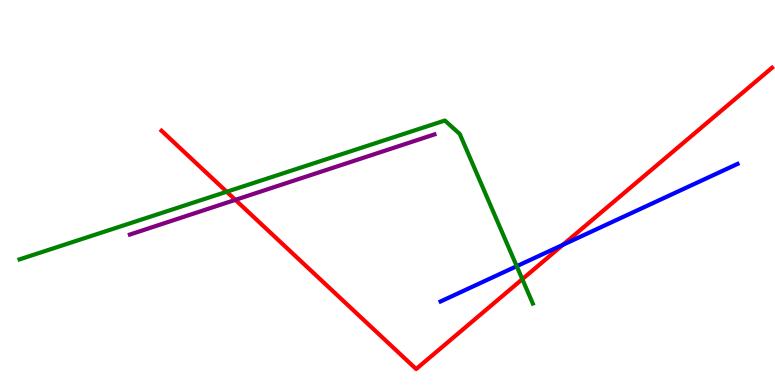[{'lines': ['blue', 'red'], 'intersections': [{'x': 7.26, 'y': 3.64}]}, {'lines': ['green', 'red'], 'intersections': [{'x': 2.93, 'y': 5.02}, {'x': 6.74, 'y': 2.75}]}, {'lines': ['purple', 'red'], 'intersections': [{'x': 3.04, 'y': 4.81}]}, {'lines': ['blue', 'green'], 'intersections': [{'x': 6.67, 'y': 3.09}]}, {'lines': ['blue', 'purple'], 'intersections': []}, {'lines': ['green', 'purple'], 'intersections': []}]